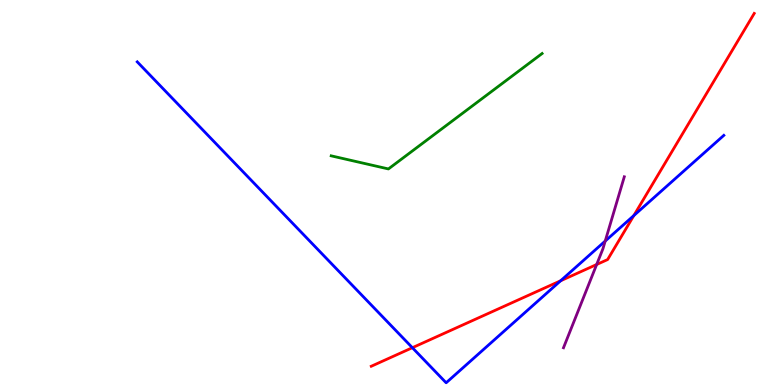[{'lines': ['blue', 'red'], 'intersections': [{'x': 5.32, 'y': 0.969}, {'x': 7.23, 'y': 2.71}, {'x': 8.18, 'y': 4.4}]}, {'lines': ['green', 'red'], 'intersections': []}, {'lines': ['purple', 'red'], 'intersections': [{'x': 7.7, 'y': 3.13}]}, {'lines': ['blue', 'green'], 'intersections': []}, {'lines': ['blue', 'purple'], 'intersections': [{'x': 7.81, 'y': 3.74}]}, {'lines': ['green', 'purple'], 'intersections': []}]